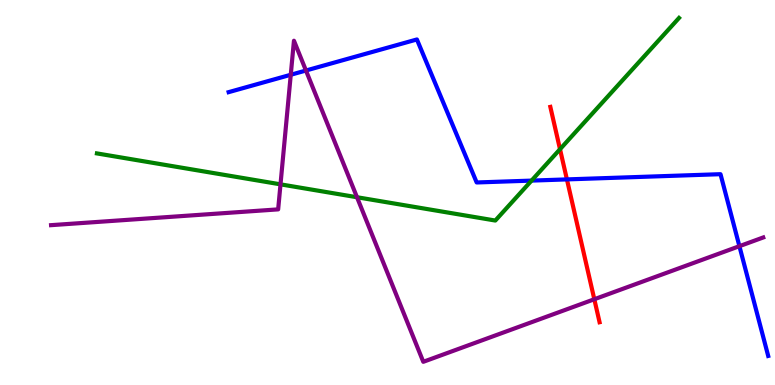[{'lines': ['blue', 'red'], 'intersections': [{'x': 7.32, 'y': 5.34}]}, {'lines': ['green', 'red'], 'intersections': [{'x': 7.23, 'y': 6.12}]}, {'lines': ['purple', 'red'], 'intersections': [{'x': 7.67, 'y': 2.23}]}, {'lines': ['blue', 'green'], 'intersections': [{'x': 6.86, 'y': 5.31}]}, {'lines': ['blue', 'purple'], 'intersections': [{'x': 3.75, 'y': 8.06}, {'x': 3.95, 'y': 8.17}, {'x': 9.54, 'y': 3.61}]}, {'lines': ['green', 'purple'], 'intersections': [{'x': 3.62, 'y': 5.21}, {'x': 4.61, 'y': 4.88}]}]